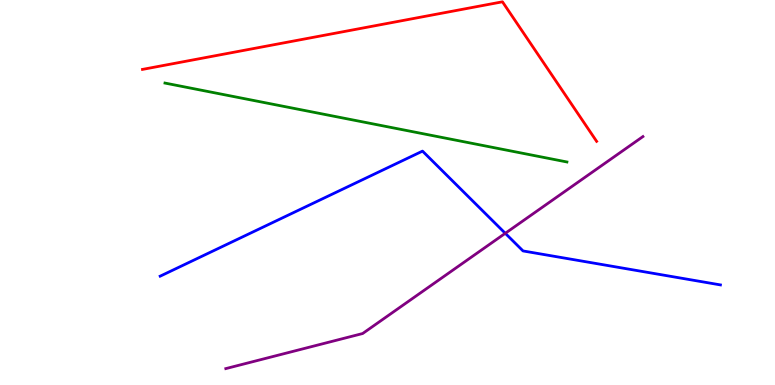[{'lines': ['blue', 'red'], 'intersections': []}, {'lines': ['green', 'red'], 'intersections': []}, {'lines': ['purple', 'red'], 'intersections': []}, {'lines': ['blue', 'green'], 'intersections': []}, {'lines': ['blue', 'purple'], 'intersections': [{'x': 6.52, 'y': 3.94}]}, {'lines': ['green', 'purple'], 'intersections': []}]